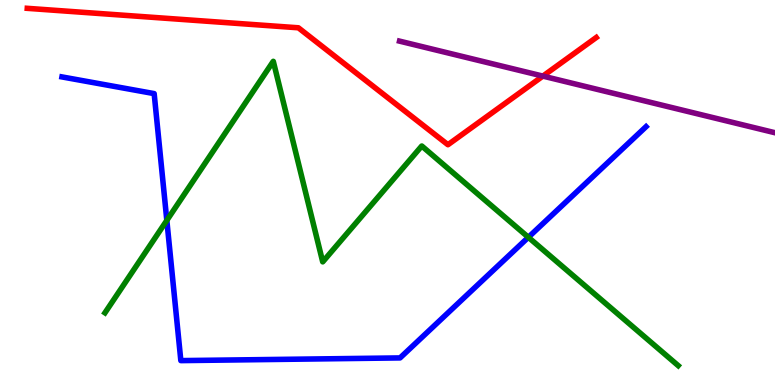[{'lines': ['blue', 'red'], 'intersections': []}, {'lines': ['green', 'red'], 'intersections': []}, {'lines': ['purple', 'red'], 'intersections': [{'x': 7.0, 'y': 8.02}]}, {'lines': ['blue', 'green'], 'intersections': [{'x': 2.15, 'y': 4.28}, {'x': 6.82, 'y': 3.84}]}, {'lines': ['blue', 'purple'], 'intersections': []}, {'lines': ['green', 'purple'], 'intersections': []}]